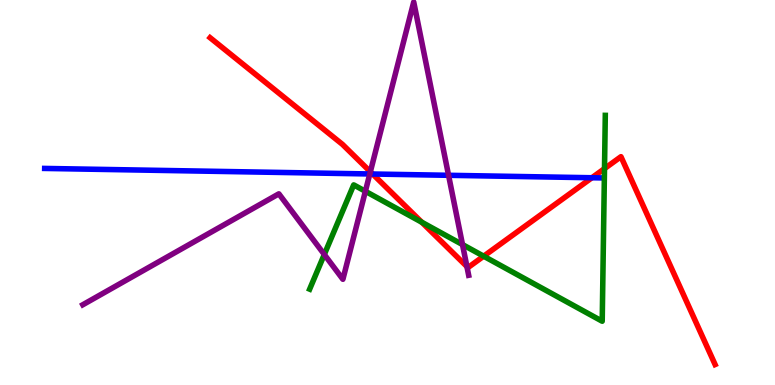[{'lines': ['blue', 'red'], 'intersections': [{'x': 4.81, 'y': 5.48}, {'x': 7.64, 'y': 5.38}]}, {'lines': ['green', 'red'], 'intersections': [{'x': 5.44, 'y': 4.23}, {'x': 6.24, 'y': 3.35}, {'x': 7.8, 'y': 5.62}]}, {'lines': ['purple', 'red'], 'intersections': [{'x': 4.78, 'y': 5.54}, {'x': 6.02, 'y': 3.08}]}, {'lines': ['blue', 'green'], 'intersections': []}, {'lines': ['blue', 'purple'], 'intersections': [{'x': 4.77, 'y': 5.48}, {'x': 5.79, 'y': 5.45}]}, {'lines': ['green', 'purple'], 'intersections': [{'x': 4.18, 'y': 3.39}, {'x': 4.71, 'y': 5.03}, {'x': 5.97, 'y': 3.65}]}]